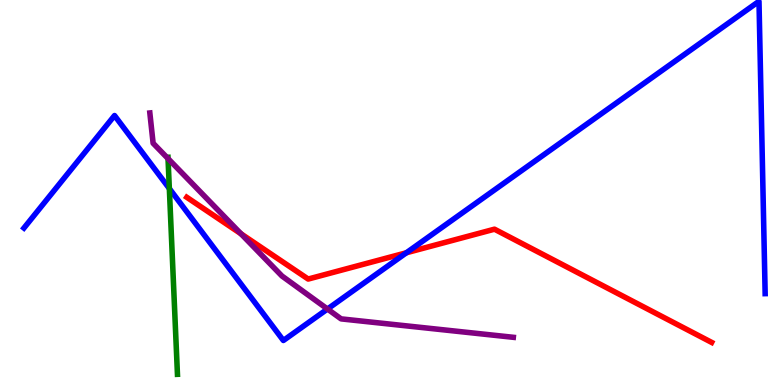[{'lines': ['blue', 'red'], 'intersections': [{'x': 5.24, 'y': 3.43}]}, {'lines': ['green', 'red'], 'intersections': []}, {'lines': ['purple', 'red'], 'intersections': [{'x': 3.11, 'y': 3.93}]}, {'lines': ['blue', 'green'], 'intersections': [{'x': 2.19, 'y': 5.1}]}, {'lines': ['blue', 'purple'], 'intersections': [{'x': 4.23, 'y': 1.97}]}, {'lines': ['green', 'purple'], 'intersections': [{'x': 2.17, 'y': 5.88}]}]